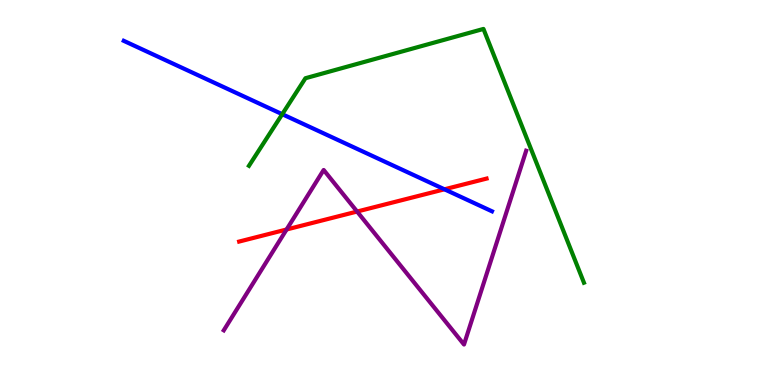[{'lines': ['blue', 'red'], 'intersections': [{'x': 5.74, 'y': 5.08}]}, {'lines': ['green', 'red'], 'intersections': []}, {'lines': ['purple', 'red'], 'intersections': [{'x': 3.7, 'y': 4.04}, {'x': 4.61, 'y': 4.51}]}, {'lines': ['blue', 'green'], 'intersections': [{'x': 3.64, 'y': 7.03}]}, {'lines': ['blue', 'purple'], 'intersections': []}, {'lines': ['green', 'purple'], 'intersections': []}]